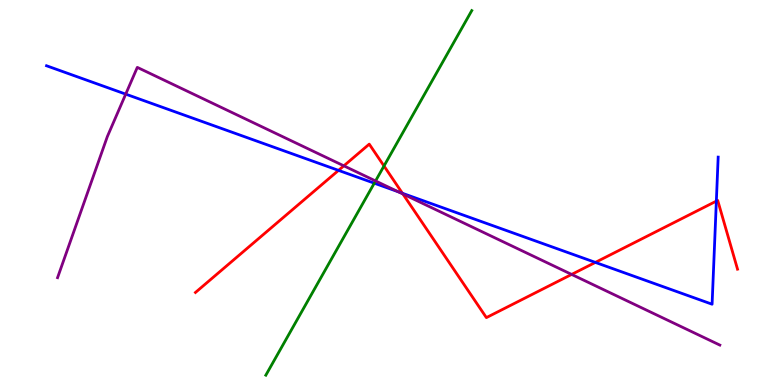[{'lines': ['blue', 'red'], 'intersections': [{'x': 4.37, 'y': 5.57}, {'x': 5.19, 'y': 4.98}, {'x': 7.68, 'y': 3.18}, {'x': 9.24, 'y': 4.78}]}, {'lines': ['green', 'red'], 'intersections': [{'x': 4.95, 'y': 5.69}]}, {'lines': ['purple', 'red'], 'intersections': [{'x': 4.44, 'y': 5.69}, {'x': 5.2, 'y': 4.96}, {'x': 7.38, 'y': 2.87}]}, {'lines': ['blue', 'green'], 'intersections': [{'x': 4.83, 'y': 5.24}]}, {'lines': ['blue', 'purple'], 'intersections': [{'x': 1.62, 'y': 7.56}, {'x': 5.14, 'y': 5.02}]}, {'lines': ['green', 'purple'], 'intersections': [{'x': 4.85, 'y': 5.3}]}]